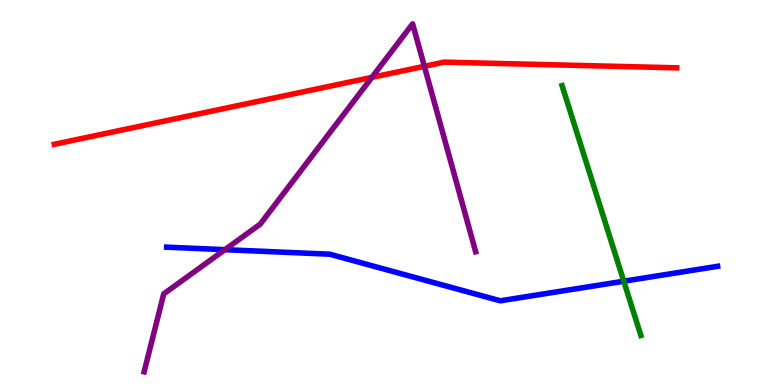[{'lines': ['blue', 'red'], 'intersections': []}, {'lines': ['green', 'red'], 'intersections': []}, {'lines': ['purple', 'red'], 'intersections': [{'x': 4.8, 'y': 7.99}, {'x': 5.48, 'y': 8.28}]}, {'lines': ['blue', 'green'], 'intersections': [{'x': 8.05, 'y': 2.7}]}, {'lines': ['blue', 'purple'], 'intersections': [{'x': 2.9, 'y': 3.51}]}, {'lines': ['green', 'purple'], 'intersections': []}]